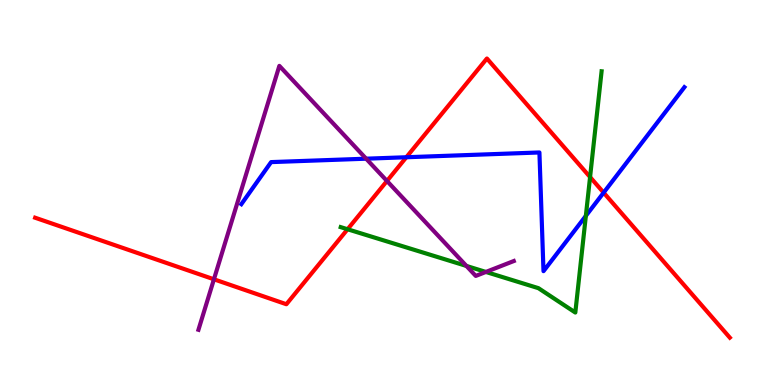[{'lines': ['blue', 'red'], 'intersections': [{'x': 5.24, 'y': 5.92}, {'x': 7.79, 'y': 5.0}]}, {'lines': ['green', 'red'], 'intersections': [{'x': 4.48, 'y': 4.05}, {'x': 7.61, 'y': 5.4}]}, {'lines': ['purple', 'red'], 'intersections': [{'x': 2.76, 'y': 2.75}, {'x': 4.99, 'y': 5.3}]}, {'lines': ['blue', 'green'], 'intersections': [{'x': 7.56, 'y': 4.39}]}, {'lines': ['blue', 'purple'], 'intersections': [{'x': 4.72, 'y': 5.88}]}, {'lines': ['green', 'purple'], 'intersections': [{'x': 6.02, 'y': 3.09}, {'x': 6.27, 'y': 2.94}]}]